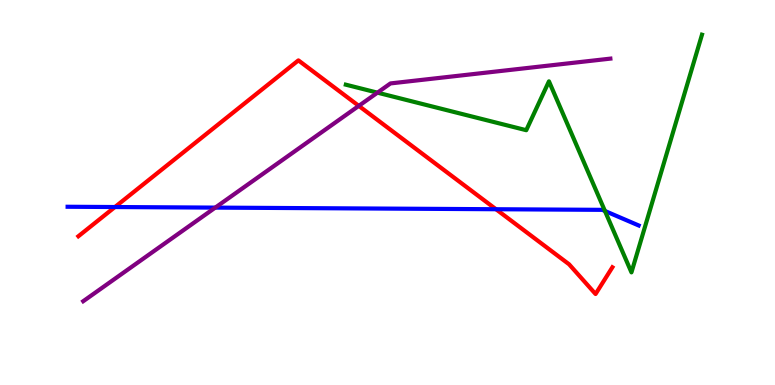[{'lines': ['blue', 'red'], 'intersections': [{'x': 1.48, 'y': 4.62}, {'x': 6.4, 'y': 4.57}]}, {'lines': ['green', 'red'], 'intersections': []}, {'lines': ['purple', 'red'], 'intersections': [{'x': 4.63, 'y': 7.25}]}, {'lines': ['blue', 'green'], 'intersections': [{'x': 7.81, 'y': 4.52}]}, {'lines': ['blue', 'purple'], 'intersections': [{'x': 2.78, 'y': 4.61}]}, {'lines': ['green', 'purple'], 'intersections': [{'x': 4.87, 'y': 7.59}]}]